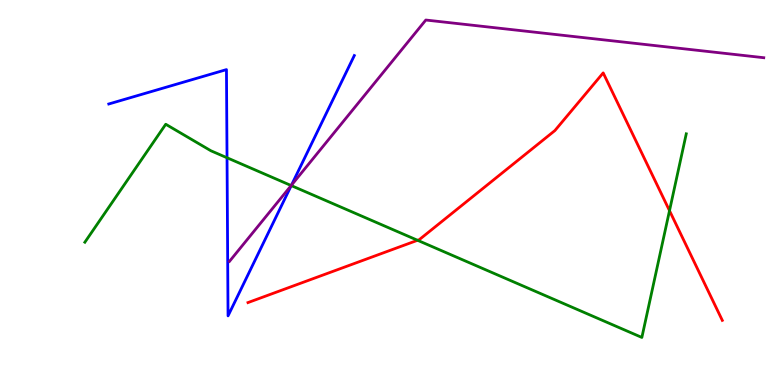[{'lines': ['blue', 'red'], 'intersections': []}, {'lines': ['green', 'red'], 'intersections': [{'x': 5.39, 'y': 3.76}, {'x': 8.64, 'y': 4.53}]}, {'lines': ['purple', 'red'], 'intersections': []}, {'lines': ['blue', 'green'], 'intersections': [{'x': 2.93, 'y': 5.9}, {'x': 3.76, 'y': 5.18}]}, {'lines': ['blue', 'purple'], 'intersections': [{'x': 3.76, 'y': 5.19}]}, {'lines': ['green', 'purple'], 'intersections': [{'x': 3.76, 'y': 5.18}]}]